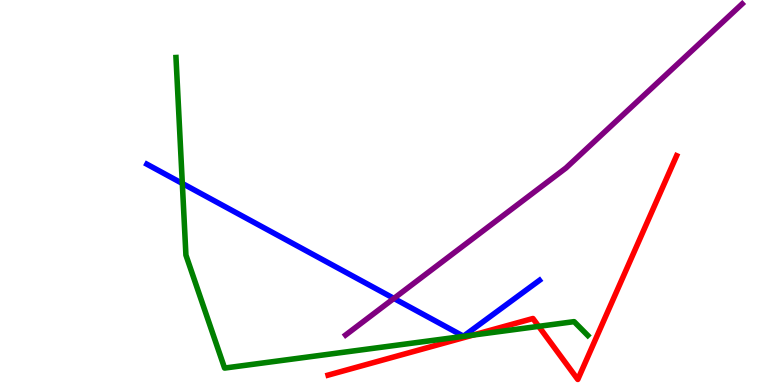[{'lines': ['blue', 'red'], 'intersections': []}, {'lines': ['green', 'red'], 'intersections': [{'x': 6.1, 'y': 1.3}, {'x': 6.95, 'y': 1.52}]}, {'lines': ['purple', 'red'], 'intersections': []}, {'lines': ['blue', 'green'], 'intersections': [{'x': 2.35, 'y': 5.24}]}, {'lines': ['blue', 'purple'], 'intersections': [{'x': 5.08, 'y': 2.25}]}, {'lines': ['green', 'purple'], 'intersections': []}]